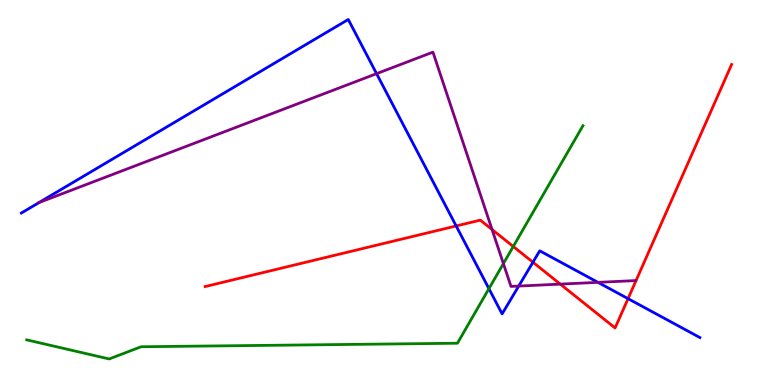[{'lines': ['blue', 'red'], 'intersections': [{'x': 5.89, 'y': 4.13}, {'x': 6.88, 'y': 3.19}, {'x': 8.1, 'y': 2.24}]}, {'lines': ['green', 'red'], 'intersections': [{'x': 6.62, 'y': 3.6}]}, {'lines': ['purple', 'red'], 'intersections': [{'x': 6.35, 'y': 4.04}, {'x': 7.23, 'y': 2.62}]}, {'lines': ['blue', 'green'], 'intersections': [{'x': 6.31, 'y': 2.5}]}, {'lines': ['blue', 'purple'], 'intersections': [{'x': 0.504, 'y': 4.74}, {'x': 4.86, 'y': 8.09}, {'x': 6.69, 'y': 2.57}, {'x': 7.72, 'y': 2.67}]}, {'lines': ['green', 'purple'], 'intersections': [{'x': 6.5, 'y': 3.15}]}]